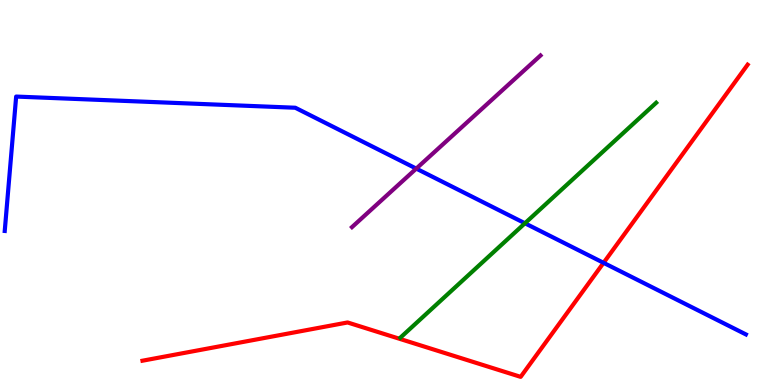[{'lines': ['blue', 'red'], 'intersections': [{'x': 7.79, 'y': 3.17}]}, {'lines': ['green', 'red'], 'intersections': []}, {'lines': ['purple', 'red'], 'intersections': []}, {'lines': ['blue', 'green'], 'intersections': [{'x': 6.77, 'y': 4.2}]}, {'lines': ['blue', 'purple'], 'intersections': [{'x': 5.37, 'y': 5.62}]}, {'lines': ['green', 'purple'], 'intersections': []}]